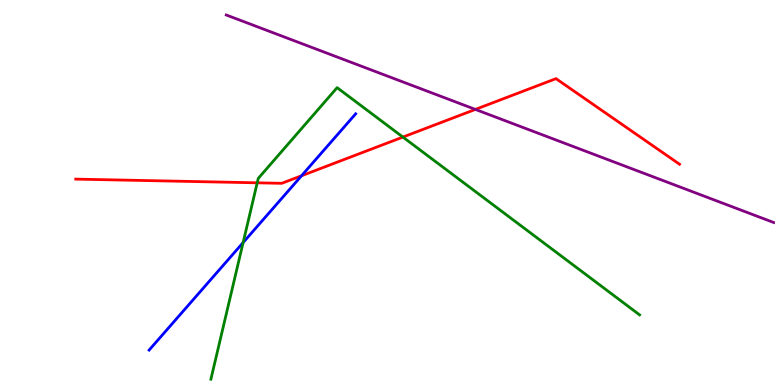[{'lines': ['blue', 'red'], 'intersections': [{'x': 3.89, 'y': 5.43}]}, {'lines': ['green', 'red'], 'intersections': [{'x': 3.32, 'y': 5.25}, {'x': 5.2, 'y': 6.44}]}, {'lines': ['purple', 'red'], 'intersections': [{'x': 6.13, 'y': 7.16}]}, {'lines': ['blue', 'green'], 'intersections': [{'x': 3.14, 'y': 3.7}]}, {'lines': ['blue', 'purple'], 'intersections': []}, {'lines': ['green', 'purple'], 'intersections': []}]